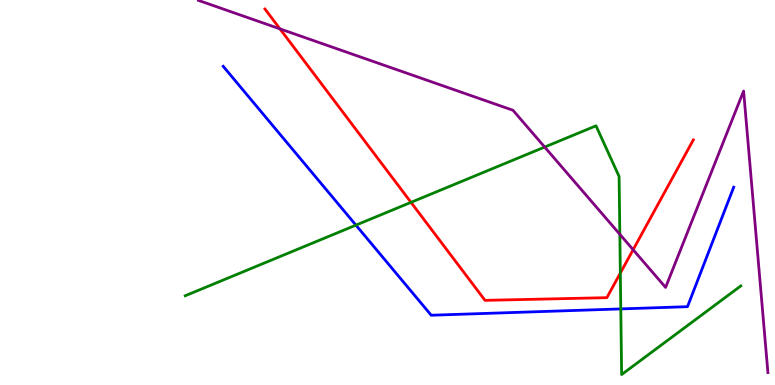[{'lines': ['blue', 'red'], 'intersections': []}, {'lines': ['green', 'red'], 'intersections': [{'x': 5.3, 'y': 4.74}, {'x': 8.0, 'y': 2.91}]}, {'lines': ['purple', 'red'], 'intersections': [{'x': 3.61, 'y': 9.25}, {'x': 8.17, 'y': 3.51}]}, {'lines': ['blue', 'green'], 'intersections': [{'x': 4.59, 'y': 4.15}, {'x': 8.01, 'y': 1.98}]}, {'lines': ['blue', 'purple'], 'intersections': []}, {'lines': ['green', 'purple'], 'intersections': [{'x': 7.03, 'y': 6.18}, {'x': 8.0, 'y': 3.91}]}]